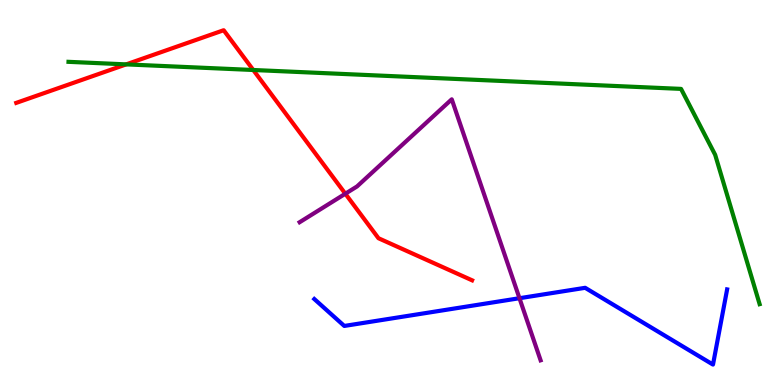[{'lines': ['blue', 'red'], 'intersections': []}, {'lines': ['green', 'red'], 'intersections': [{'x': 1.63, 'y': 8.33}, {'x': 3.27, 'y': 8.18}]}, {'lines': ['purple', 'red'], 'intersections': [{'x': 4.46, 'y': 4.97}]}, {'lines': ['blue', 'green'], 'intersections': []}, {'lines': ['blue', 'purple'], 'intersections': [{'x': 6.7, 'y': 2.25}]}, {'lines': ['green', 'purple'], 'intersections': []}]